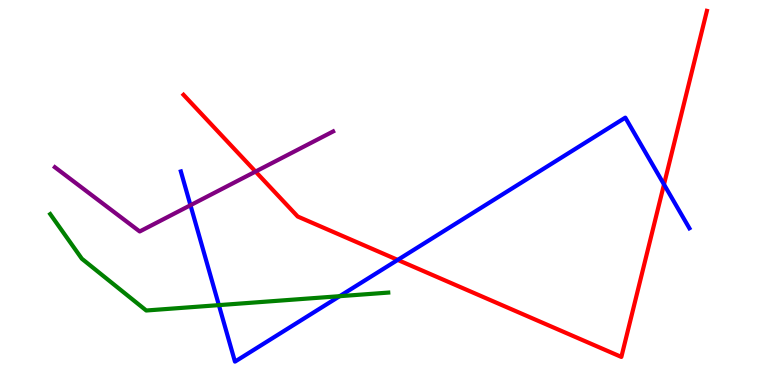[{'lines': ['blue', 'red'], 'intersections': [{'x': 5.13, 'y': 3.25}, {'x': 8.57, 'y': 5.21}]}, {'lines': ['green', 'red'], 'intersections': []}, {'lines': ['purple', 'red'], 'intersections': [{'x': 3.3, 'y': 5.54}]}, {'lines': ['blue', 'green'], 'intersections': [{'x': 2.82, 'y': 2.07}, {'x': 4.38, 'y': 2.31}]}, {'lines': ['blue', 'purple'], 'intersections': [{'x': 2.46, 'y': 4.67}]}, {'lines': ['green', 'purple'], 'intersections': []}]